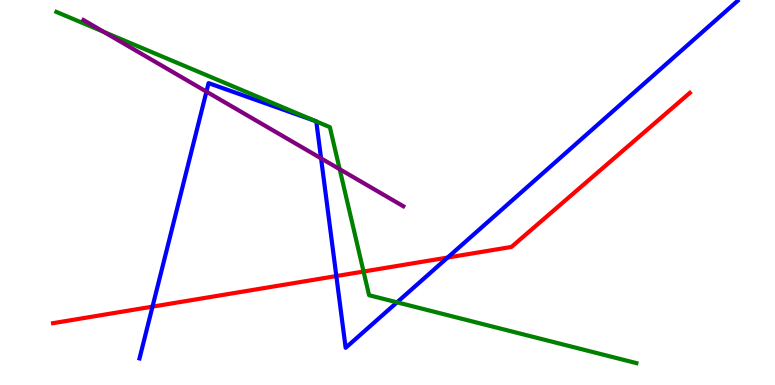[{'lines': ['blue', 'red'], 'intersections': [{'x': 1.97, 'y': 2.04}, {'x': 4.34, 'y': 2.83}, {'x': 5.78, 'y': 3.31}]}, {'lines': ['green', 'red'], 'intersections': [{'x': 4.69, 'y': 2.95}]}, {'lines': ['purple', 'red'], 'intersections': []}, {'lines': ['blue', 'green'], 'intersections': [{'x': 4.06, 'y': 6.86}, {'x': 4.08, 'y': 6.85}, {'x': 5.12, 'y': 2.15}]}, {'lines': ['blue', 'purple'], 'intersections': [{'x': 2.66, 'y': 7.62}, {'x': 4.14, 'y': 5.89}]}, {'lines': ['green', 'purple'], 'intersections': [{'x': 1.34, 'y': 9.17}, {'x': 4.38, 'y': 5.61}]}]